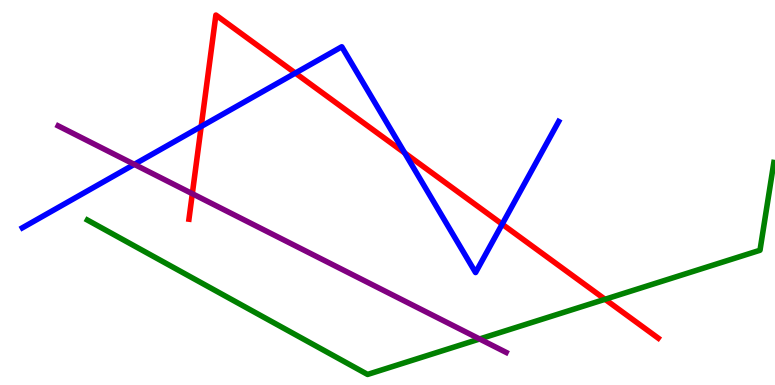[{'lines': ['blue', 'red'], 'intersections': [{'x': 2.6, 'y': 6.72}, {'x': 3.81, 'y': 8.1}, {'x': 5.22, 'y': 6.03}, {'x': 6.48, 'y': 4.18}]}, {'lines': ['green', 'red'], 'intersections': [{'x': 7.81, 'y': 2.23}]}, {'lines': ['purple', 'red'], 'intersections': [{'x': 2.48, 'y': 4.97}]}, {'lines': ['blue', 'green'], 'intersections': []}, {'lines': ['blue', 'purple'], 'intersections': [{'x': 1.73, 'y': 5.73}]}, {'lines': ['green', 'purple'], 'intersections': [{'x': 6.19, 'y': 1.2}]}]